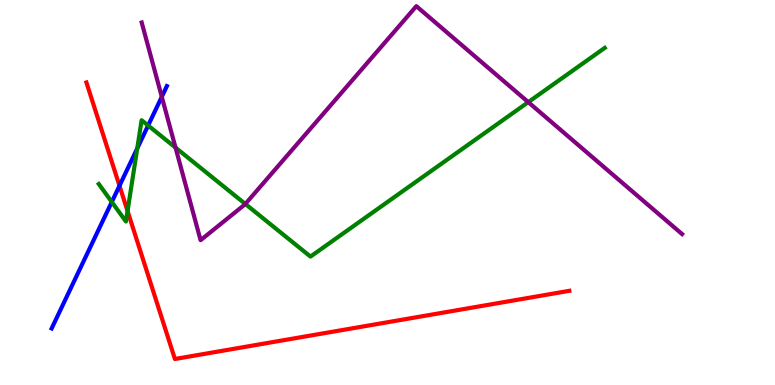[{'lines': ['blue', 'red'], 'intersections': [{'x': 1.54, 'y': 5.17}]}, {'lines': ['green', 'red'], 'intersections': [{'x': 1.65, 'y': 4.52}]}, {'lines': ['purple', 'red'], 'intersections': []}, {'lines': ['blue', 'green'], 'intersections': [{'x': 1.44, 'y': 4.75}, {'x': 1.77, 'y': 6.15}, {'x': 1.91, 'y': 6.74}]}, {'lines': ['blue', 'purple'], 'intersections': [{'x': 2.09, 'y': 7.49}]}, {'lines': ['green', 'purple'], 'intersections': [{'x': 2.26, 'y': 6.17}, {'x': 3.17, 'y': 4.7}, {'x': 6.82, 'y': 7.35}]}]